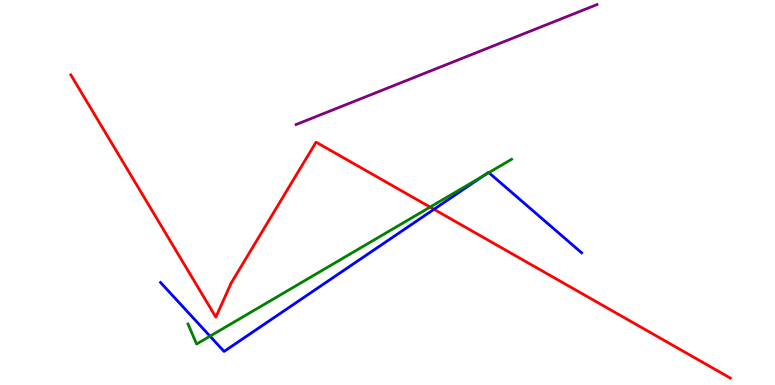[{'lines': ['blue', 'red'], 'intersections': [{'x': 5.6, 'y': 4.56}]}, {'lines': ['green', 'red'], 'intersections': [{'x': 5.55, 'y': 4.62}]}, {'lines': ['purple', 'red'], 'intersections': []}, {'lines': ['blue', 'green'], 'intersections': [{'x': 2.71, 'y': 1.27}, {'x': 6.24, 'y': 5.43}, {'x': 6.31, 'y': 5.52}]}, {'lines': ['blue', 'purple'], 'intersections': []}, {'lines': ['green', 'purple'], 'intersections': []}]